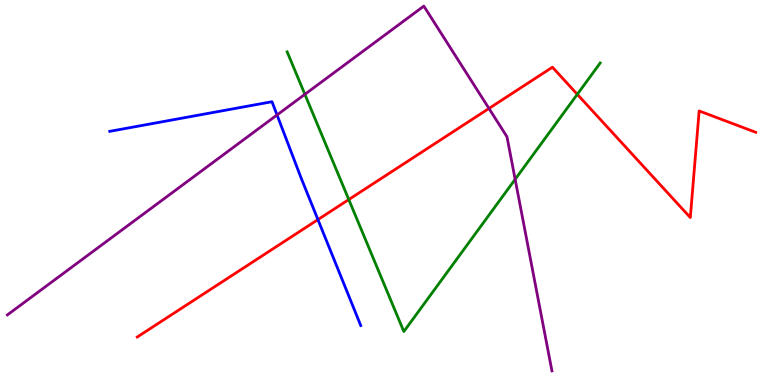[{'lines': ['blue', 'red'], 'intersections': [{'x': 4.1, 'y': 4.3}]}, {'lines': ['green', 'red'], 'intersections': [{'x': 4.5, 'y': 4.82}, {'x': 7.45, 'y': 7.55}]}, {'lines': ['purple', 'red'], 'intersections': [{'x': 6.31, 'y': 7.18}]}, {'lines': ['blue', 'green'], 'intersections': []}, {'lines': ['blue', 'purple'], 'intersections': [{'x': 3.57, 'y': 7.01}]}, {'lines': ['green', 'purple'], 'intersections': [{'x': 3.93, 'y': 7.55}, {'x': 6.65, 'y': 5.34}]}]